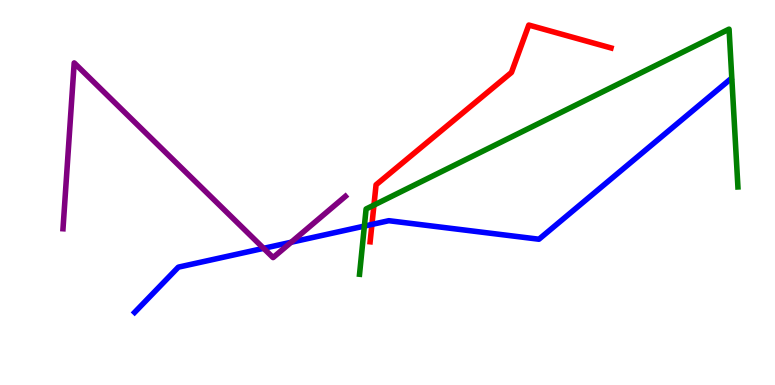[{'lines': ['blue', 'red'], 'intersections': [{'x': 4.8, 'y': 4.17}]}, {'lines': ['green', 'red'], 'intersections': [{'x': 4.83, 'y': 4.67}]}, {'lines': ['purple', 'red'], 'intersections': []}, {'lines': ['blue', 'green'], 'intersections': [{'x': 4.7, 'y': 4.13}]}, {'lines': ['blue', 'purple'], 'intersections': [{'x': 3.4, 'y': 3.55}, {'x': 3.76, 'y': 3.71}]}, {'lines': ['green', 'purple'], 'intersections': []}]